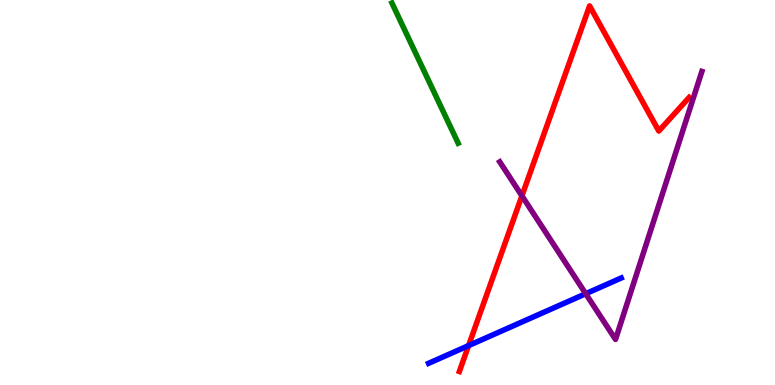[{'lines': ['blue', 'red'], 'intersections': [{'x': 6.05, 'y': 1.02}]}, {'lines': ['green', 'red'], 'intersections': []}, {'lines': ['purple', 'red'], 'intersections': [{'x': 6.73, 'y': 4.91}]}, {'lines': ['blue', 'green'], 'intersections': []}, {'lines': ['blue', 'purple'], 'intersections': [{'x': 7.56, 'y': 2.37}]}, {'lines': ['green', 'purple'], 'intersections': []}]